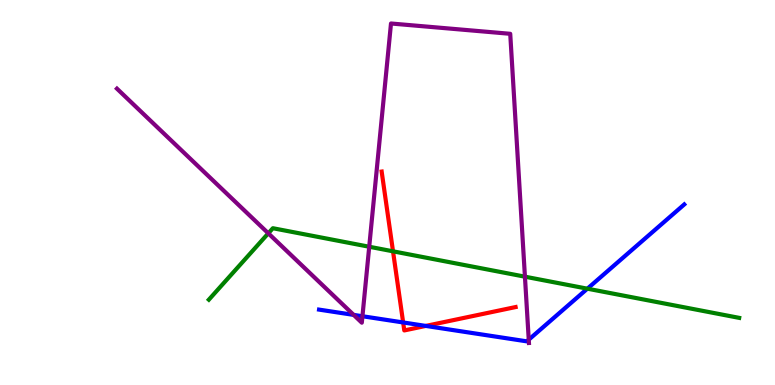[{'lines': ['blue', 'red'], 'intersections': [{'x': 5.2, 'y': 1.62}, {'x': 5.49, 'y': 1.53}]}, {'lines': ['green', 'red'], 'intersections': [{'x': 5.07, 'y': 3.47}]}, {'lines': ['purple', 'red'], 'intersections': []}, {'lines': ['blue', 'green'], 'intersections': [{'x': 7.58, 'y': 2.5}]}, {'lines': ['blue', 'purple'], 'intersections': [{'x': 4.56, 'y': 1.82}, {'x': 4.68, 'y': 1.79}, {'x': 6.82, 'y': 1.18}]}, {'lines': ['green', 'purple'], 'intersections': [{'x': 3.46, 'y': 3.94}, {'x': 4.76, 'y': 3.59}, {'x': 6.77, 'y': 2.81}]}]